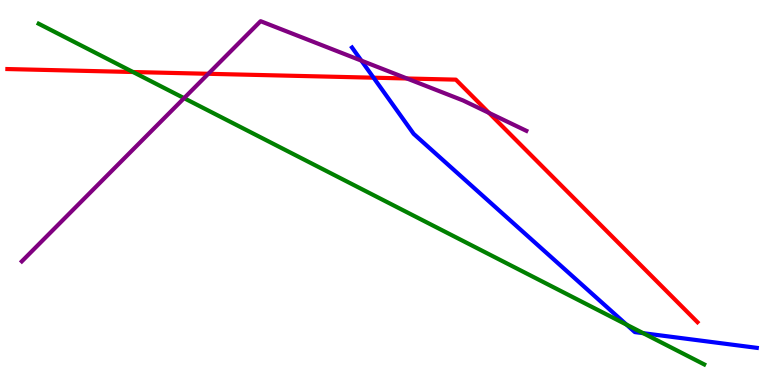[{'lines': ['blue', 'red'], 'intersections': [{'x': 4.82, 'y': 7.98}]}, {'lines': ['green', 'red'], 'intersections': [{'x': 1.72, 'y': 8.13}]}, {'lines': ['purple', 'red'], 'intersections': [{'x': 2.69, 'y': 8.08}, {'x': 5.25, 'y': 7.96}, {'x': 6.31, 'y': 7.07}]}, {'lines': ['blue', 'green'], 'intersections': [{'x': 8.08, 'y': 1.57}, {'x': 8.3, 'y': 1.35}]}, {'lines': ['blue', 'purple'], 'intersections': [{'x': 4.66, 'y': 8.42}]}, {'lines': ['green', 'purple'], 'intersections': [{'x': 2.38, 'y': 7.45}]}]